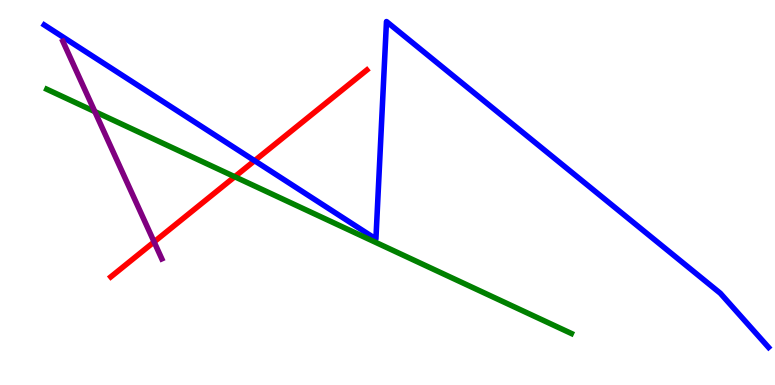[{'lines': ['blue', 'red'], 'intersections': [{'x': 3.29, 'y': 5.83}]}, {'lines': ['green', 'red'], 'intersections': [{'x': 3.03, 'y': 5.41}]}, {'lines': ['purple', 'red'], 'intersections': [{'x': 1.99, 'y': 3.72}]}, {'lines': ['blue', 'green'], 'intersections': []}, {'lines': ['blue', 'purple'], 'intersections': []}, {'lines': ['green', 'purple'], 'intersections': [{'x': 1.22, 'y': 7.1}]}]